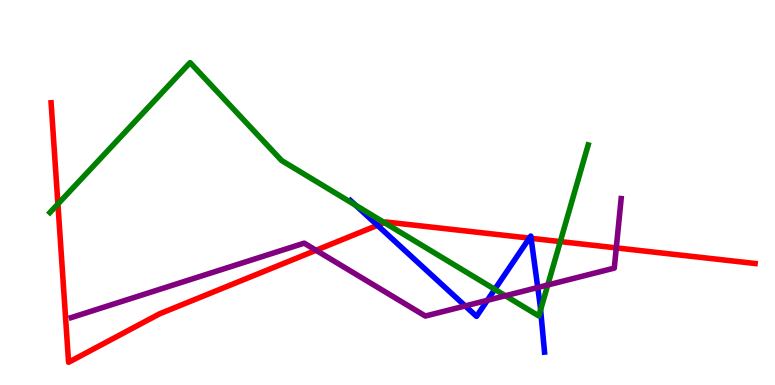[{'lines': ['blue', 'red'], 'intersections': [{'x': 4.87, 'y': 4.15}, {'x': 6.83, 'y': 3.82}, {'x': 6.85, 'y': 3.81}]}, {'lines': ['green', 'red'], 'intersections': [{'x': 0.747, 'y': 4.7}, {'x': 4.96, 'y': 4.22}, {'x': 7.23, 'y': 3.72}]}, {'lines': ['purple', 'red'], 'intersections': [{'x': 4.08, 'y': 3.5}, {'x': 7.95, 'y': 3.56}]}, {'lines': ['blue', 'green'], 'intersections': [{'x': 4.59, 'y': 4.67}, {'x': 6.38, 'y': 2.49}, {'x': 6.98, 'y': 1.95}]}, {'lines': ['blue', 'purple'], 'intersections': [{'x': 6.0, 'y': 2.05}, {'x': 6.29, 'y': 2.2}, {'x': 6.94, 'y': 2.53}]}, {'lines': ['green', 'purple'], 'intersections': [{'x': 6.52, 'y': 2.32}, {'x': 7.07, 'y': 2.6}]}]